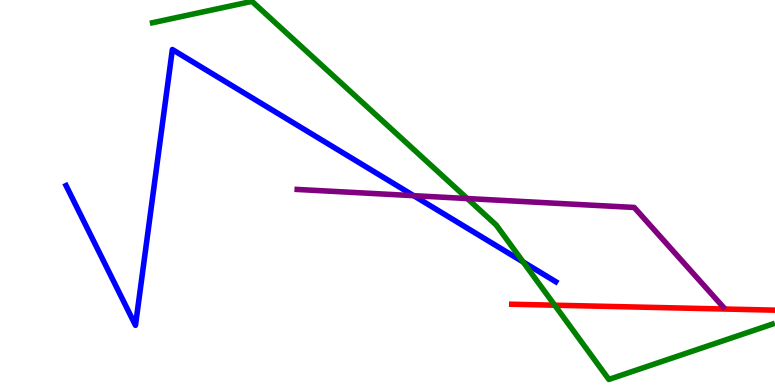[{'lines': ['blue', 'red'], 'intersections': []}, {'lines': ['green', 'red'], 'intersections': [{'x': 7.16, 'y': 2.07}]}, {'lines': ['purple', 'red'], 'intersections': []}, {'lines': ['blue', 'green'], 'intersections': [{'x': 6.75, 'y': 3.2}]}, {'lines': ['blue', 'purple'], 'intersections': [{'x': 5.34, 'y': 4.92}]}, {'lines': ['green', 'purple'], 'intersections': [{'x': 6.03, 'y': 4.84}]}]